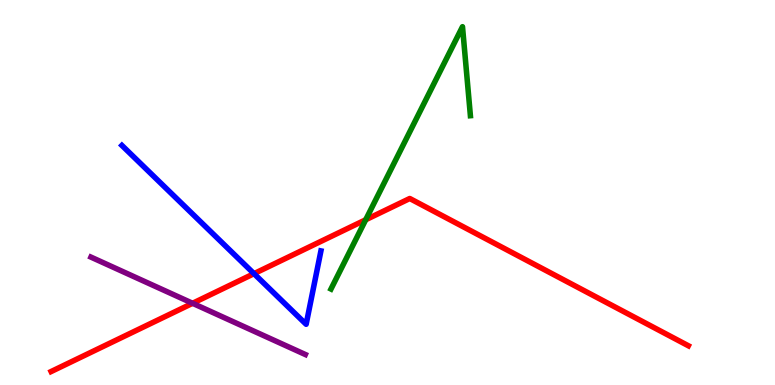[{'lines': ['blue', 'red'], 'intersections': [{'x': 3.28, 'y': 2.89}]}, {'lines': ['green', 'red'], 'intersections': [{'x': 4.72, 'y': 4.29}]}, {'lines': ['purple', 'red'], 'intersections': [{'x': 2.49, 'y': 2.12}]}, {'lines': ['blue', 'green'], 'intersections': []}, {'lines': ['blue', 'purple'], 'intersections': []}, {'lines': ['green', 'purple'], 'intersections': []}]